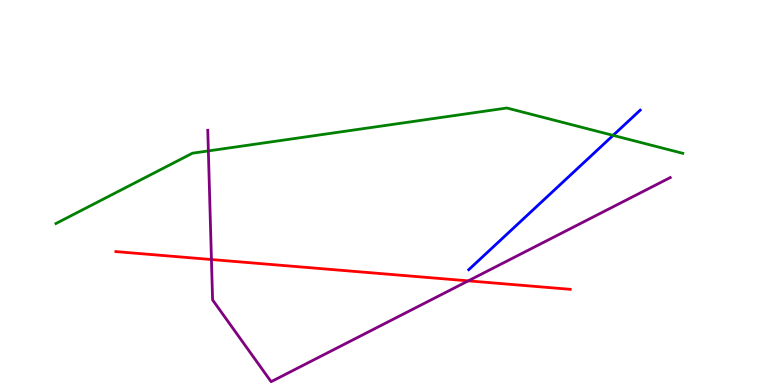[{'lines': ['blue', 'red'], 'intersections': []}, {'lines': ['green', 'red'], 'intersections': []}, {'lines': ['purple', 'red'], 'intersections': [{'x': 2.73, 'y': 3.26}, {'x': 6.04, 'y': 2.71}]}, {'lines': ['blue', 'green'], 'intersections': [{'x': 7.91, 'y': 6.48}]}, {'lines': ['blue', 'purple'], 'intersections': []}, {'lines': ['green', 'purple'], 'intersections': [{'x': 2.69, 'y': 6.08}]}]